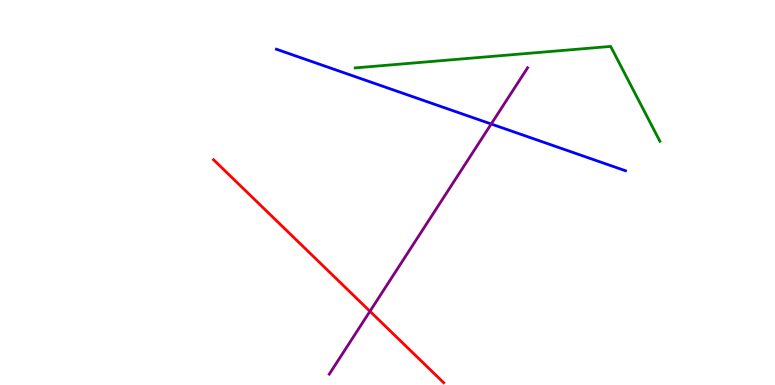[{'lines': ['blue', 'red'], 'intersections': []}, {'lines': ['green', 'red'], 'intersections': []}, {'lines': ['purple', 'red'], 'intersections': [{'x': 4.77, 'y': 1.91}]}, {'lines': ['blue', 'green'], 'intersections': []}, {'lines': ['blue', 'purple'], 'intersections': [{'x': 6.34, 'y': 6.78}]}, {'lines': ['green', 'purple'], 'intersections': []}]